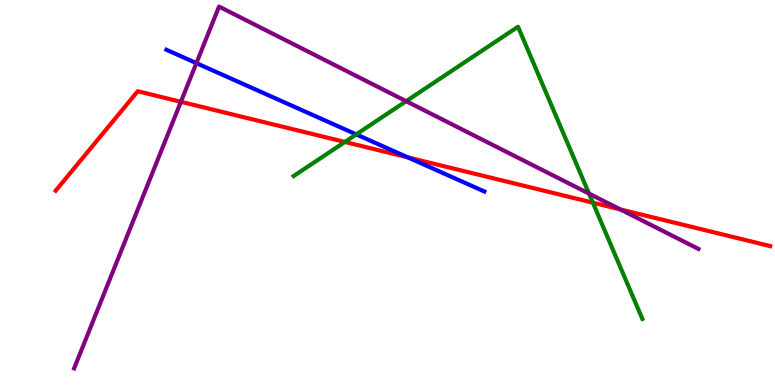[{'lines': ['blue', 'red'], 'intersections': [{'x': 5.26, 'y': 5.91}]}, {'lines': ['green', 'red'], 'intersections': [{'x': 4.45, 'y': 6.31}, {'x': 7.65, 'y': 4.74}]}, {'lines': ['purple', 'red'], 'intersections': [{'x': 2.33, 'y': 7.36}, {'x': 8.0, 'y': 4.56}]}, {'lines': ['blue', 'green'], 'intersections': [{'x': 4.6, 'y': 6.51}]}, {'lines': ['blue', 'purple'], 'intersections': [{'x': 2.53, 'y': 8.36}]}, {'lines': ['green', 'purple'], 'intersections': [{'x': 5.24, 'y': 7.37}, {'x': 7.6, 'y': 4.97}]}]